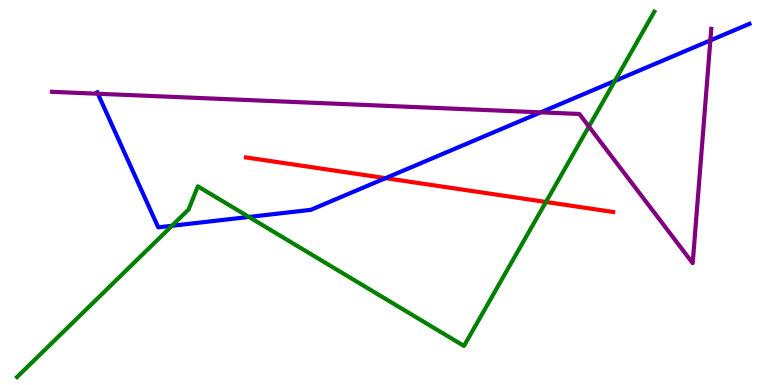[{'lines': ['blue', 'red'], 'intersections': [{'x': 4.97, 'y': 5.37}]}, {'lines': ['green', 'red'], 'intersections': [{'x': 7.04, 'y': 4.75}]}, {'lines': ['purple', 'red'], 'intersections': []}, {'lines': ['blue', 'green'], 'intersections': [{'x': 2.22, 'y': 4.14}, {'x': 3.21, 'y': 4.36}, {'x': 7.93, 'y': 7.9}]}, {'lines': ['blue', 'purple'], 'intersections': [{'x': 1.26, 'y': 7.57}, {'x': 6.98, 'y': 7.08}, {'x': 9.17, 'y': 8.95}]}, {'lines': ['green', 'purple'], 'intersections': [{'x': 7.6, 'y': 6.71}]}]